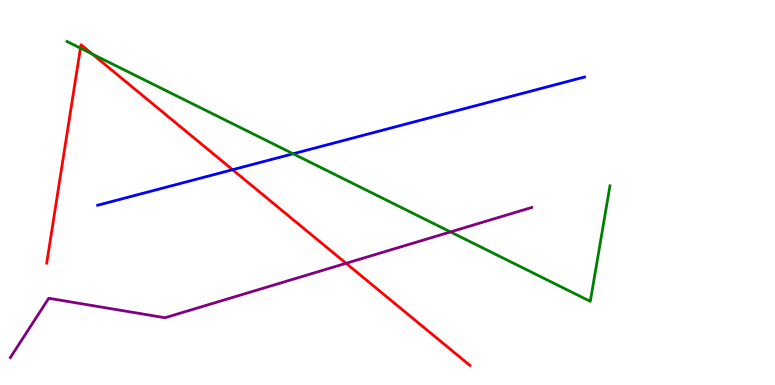[{'lines': ['blue', 'red'], 'intersections': [{'x': 3.0, 'y': 5.59}]}, {'lines': ['green', 'red'], 'intersections': [{'x': 1.04, 'y': 8.75}, {'x': 1.19, 'y': 8.6}]}, {'lines': ['purple', 'red'], 'intersections': [{'x': 4.47, 'y': 3.16}]}, {'lines': ['blue', 'green'], 'intersections': [{'x': 3.78, 'y': 6.01}]}, {'lines': ['blue', 'purple'], 'intersections': []}, {'lines': ['green', 'purple'], 'intersections': [{'x': 5.81, 'y': 3.98}]}]